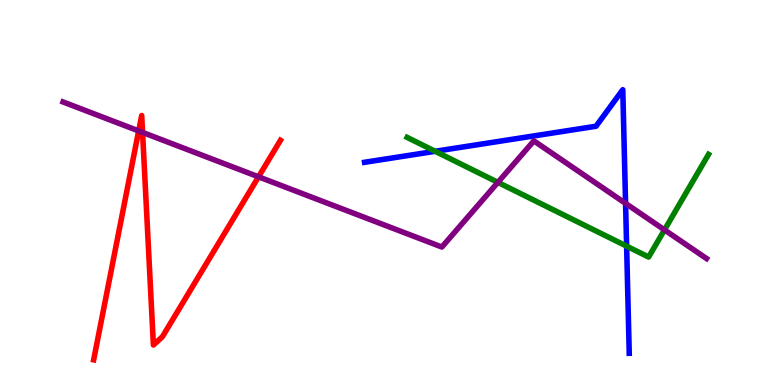[{'lines': ['blue', 'red'], 'intersections': []}, {'lines': ['green', 'red'], 'intersections': []}, {'lines': ['purple', 'red'], 'intersections': [{'x': 1.79, 'y': 6.6}, {'x': 1.84, 'y': 6.56}, {'x': 3.34, 'y': 5.41}]}, {'lines': ['blue', 'green'], 'intersections': [{'x': 5.62, 'y': 6.07}, {'x': 8.09, 'y': 3.61}]}, {'lines': ['blue', 'purple'], 'intersections': [{'x': 8.07, 'y': 4.72}]}, {'lines': ['green', 'purple'], 'intersections': [{'x': 6.42, 'y': 5.26}, {'x': 8.57, 'y': 4.03}]}]